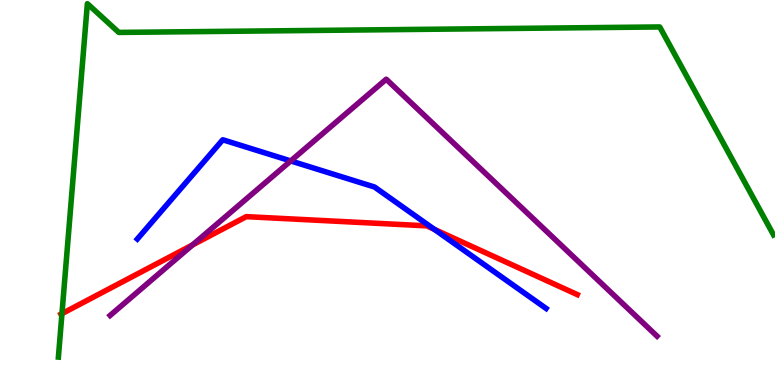[{'lines': ['blue', 'red'], 'intersections': [{'x': 5.6, 'y': 4.04}]}, {'lines': ['green', 'red'], 'intersections': [{'x': 0.799, 'y': 1.85}]}, {'lines': ['purple', 'red'], 'intersections': [{'x': 2.48, 'y': 3.64}]}, {'lines': ['blue', 'green'], 'intersections': []}, {'lines': ['blue', 'purple'], 'intersections': [{'x': 3.75, 'y': 5.82}]}, {'lines': ['green', 'purple'], 'intersections': []}]